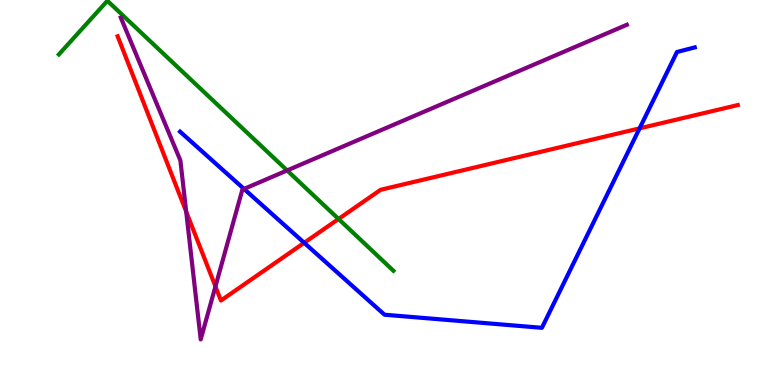[{'lines': ['blue', 'red'], 'intersections': [{'x': 3.93, 'y': 3.69}, {'x': 8.25, 'y': 6.67}]}, {'lines': ['green', 'red'], 'intersections': [{'x': 4.37, 'y': 4.31}]}, {'lines': ['purple', 'red'], 'intersections': [{'x': 2.4, 'y': 4.5}, {'x': 2.78, 'y': 2.56}]}, {'lines': ['blue', 'green'], 'intersections': []}, {'lines': ['blue', 'purple'], 'intersections': [{'x': 3.15, 'y': 5.09}]}, {'lines': ['green', 'purple'], 'intersections': [{'x': 3.7, 'y': 5.57}]}]